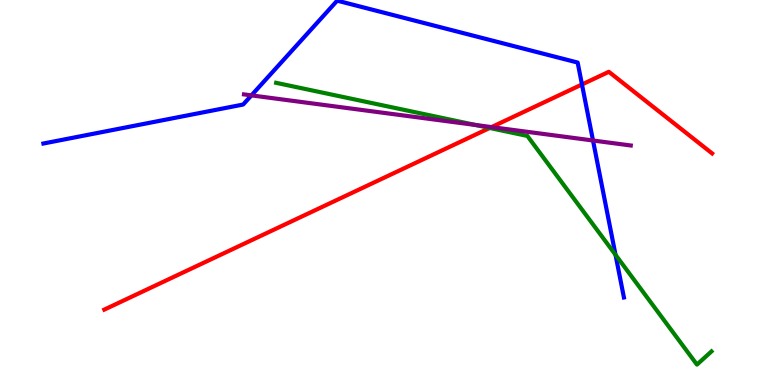[{'lines': ['blue', 'red'], 'intersections': [{'x': 7.51, 'y': 7.81}]}, {'lines': ['green', 'red'], 'intersections': [{'x': 6.32, 'y': 6.68}]}, {'lines': ['purple', 'red'], 'intersections': [{'x': 6.34, 'y': 6.7}]}, {'lines': ['blue', 'green'], 'intersections': [{'x': 7.94, 'y': 3.38}]}, {'lines': ['blue', 'purple'], 'intersections': [{'x': 3.24, 'y': 7.52}, {'x': 7.65, 'y': 6.35}]}, {'lines': ['green', 'purple'], 'intersections': [{'x': 6.14, 'y': 6.75}]}]